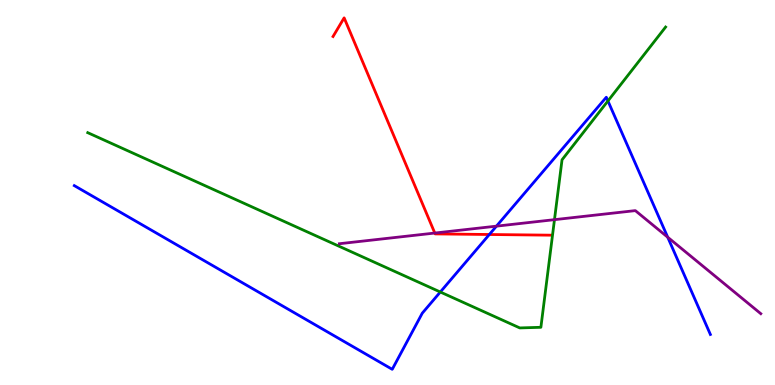[{'lines': ['blue', 'red'], 'intersections': [{'x': 6.31, 'y': 3.91}]}, {'lines': ['green', 'red'], 'intersections': []}, {'lines': ['purple', 'red'], 'intersections': [{'x': 5.61, 'y': 3.95}]}, {'lines': ['blue', 'green'], 'intersections': [{'x': 5.68, 'y': 2.42}, {'x': 7.84, 'y': 7.38}]}, {'lines': ['blue', 'purple'], 'intersections': [{'x': 6.41, 'y': 4.13}, {'x': 8.62, 'y': 3.84}]}, {'lines': ['green', 'purple'], 'intersections': [{'x': 7.15, 'y': 4.29}]}]